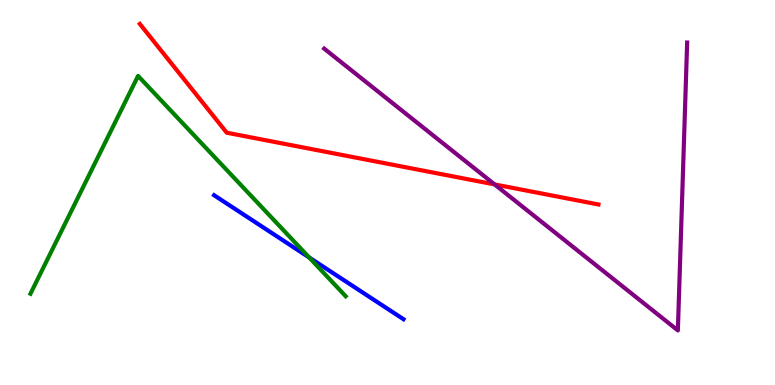[{'lines': ['blue', 'red'], 'intersections': []}, {'lines': ['green', 'red'], 'intersections': []}, {'lines': ['purple', 'red'], 'intersections': [{'x': 6.38, 'y': 5.21}]}, {'lines': ['blue', 'green'], 'intersections': [{'x': 3.99, 'y': 3.31}]}, {'lines': ['blue', 'purple'], 'intersections': []}, {'lines': ['green', 'purple'], 'intersections': []}]